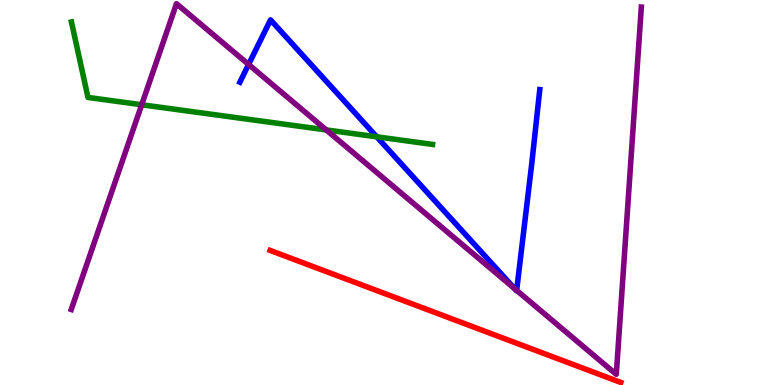[{'lines': ['blue', 'red'], 'intersections': []}, {'lines': ['green', 'red'], 'intersections': []}, {'lines': ['purple', 'red'], 'intersections': []}, {'lines': ['blue', 'green'], 'intersections': [{'x': 4.86, 'y': 6.45}]}, {'lines': ['blue', 'purple'], 'intersections': [{'x': 3.21, 'y': 8.33}, {'x': 6.64, 'y': 2.5}, {'x': 6.67, 'y': 2.46}]}, {'lines': ['green', 'purple'], 'intersections': [{'x': 1.83, 'y': 7.28}, {'x': 4.21, 'y': 6.63}]}]